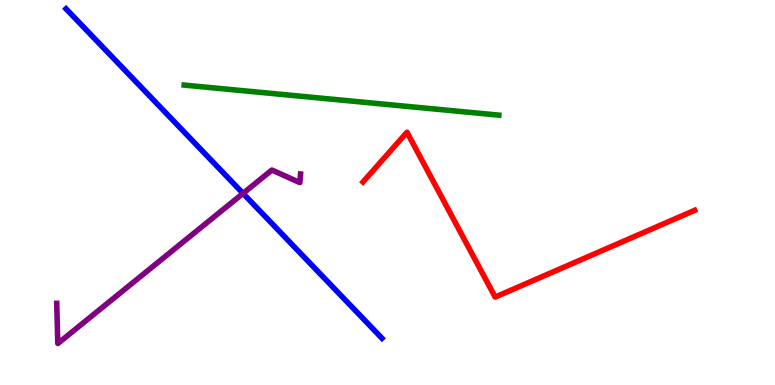[{'lines': ['blue', 'red'], 'intersections': []}, {'lines': ['green', 'red'], 'intersections': []}, {'lines': ['purple', 'red'], 'intersections': []}, {'lines': ['blue', 'green'], 'intersections': []}, {'lines': ['blue', 'purple'], 'intersections': [{'x': 3.14, 'y': 4.98}]}, {'lines': ['green', 'purple'], 'intersections': []}]